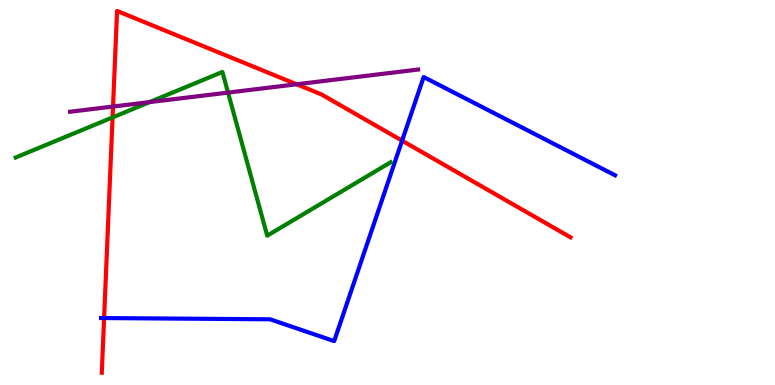[{'lines': ['blue', 'red'], 'intersections': [{'x': 1.34, 'y': 1.74}, {'x': 5.19, 'y': 6.35}]}, {'lines': ['green', 'red'], 'intersections': [{'x': 1.45, 'y': 6.95}]}, {'lines': ['purple', 'red'], 'intersections': [{'x': 1.46, 'y': 7.23}, {'x': 3.83, 'y': 7.81}]}, {'lines': ['blue', 'green'], 'intersections': []}, {'lines': ['blue', 'purple'], 'intersections': []}, {'lines': ['green', 'purple'], 'intersections': [{'x': 1.93, 'y': 7.35}, {'x': 2.94, 'y': 7.59}]}]